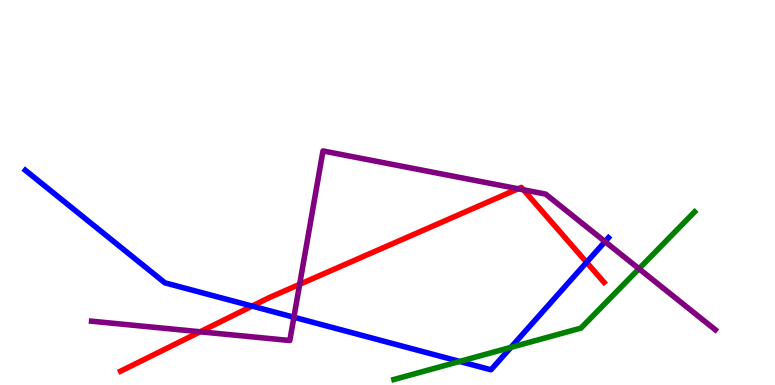[{'lines': ['blue', 'red'], 'intersections': [{'x': 3.25, 'y': 2.05}, {'x': 7.57, 'y': 3.19}]}, {'lines': ['green', 'red'], 'intersections': []}, {'lines': ['purple', 'red'], 'intersections': [{'x': 2.58, 'y': 1.38}, {'x': 3.87, 'y': 2.62}, {'x': 6.69, 'y': 5.1}, {'x': 6.75, 'y': 5.07}]}, {'lines': ['blue', 'green'], 'intersections': [{'x': 5.93, 'y': 0.612}, {'x': 6.59, 'y': 0.978}]}, {'lines': ['blue', 'purple'], 'intersections': [{'x': 3.79, 'y': 1.76}, {'x': 7.81, 'y': 3.72}]}, {'lines': ['green', 'purple'], 'intersections': [{'x': 8.24, 'y': 3.02}]}]